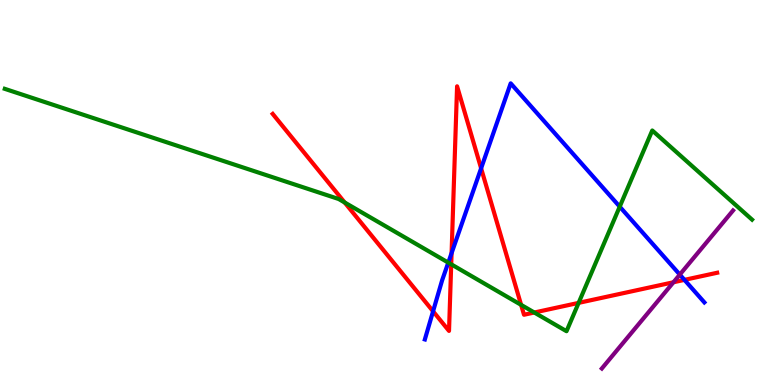[{'lines': ['blue', 'red'], 'intersections': [{'x': 5.59, 'y': 1.91}, {'x': 5.83, 'y': 3.43}, {'x': 6.21, 'y': 5.63}, {'x': 8.83, 'y': 2.73}]}, {'lines': ['green', 'red'], 'intersections': [{'x': 4.45, 'y': 4.74}, {'x': 5.82, 'y': 3.13}, {'x': 6.72, 'y': 2.08}, {'x': 6.89, 'y': 1.88}, {'x': 7.47, 'y': 2.13}]}, {'lines': ['purple', 'red'], 'intersections': [{'x': 8.69, 'y': 2.67}]}, {'lines': ['blue', 'green'], 'intersections': [{'x': 5.78, 'y': 3.18}, {'x': 8.0, 'y': 4.63}]}, {'lines': ['blue', 'purple'], 'intersections': [{'x': 8.77, 'y': 2.87}]}, {'lines': ['green', 'purple'], 'intersections': []}]